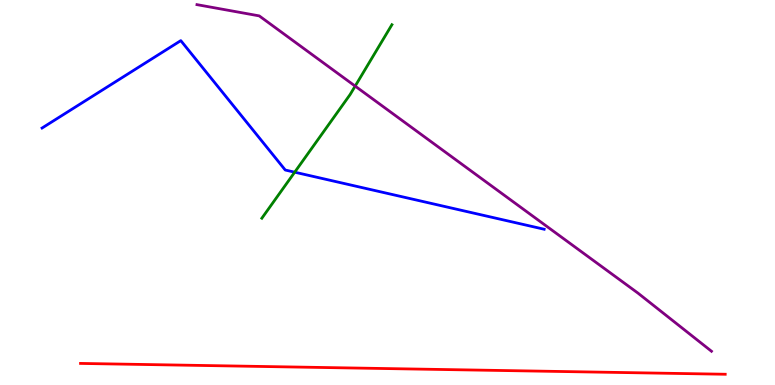[{'lines': ['blue', 'red'], 'intersections': []}, {'lines': ['green', 'red'], 'intersections': []}, {'lines': ['purple', 'red'], 'intersections': []}, {'lines': ['blue', 'green'], 'intersections': [{'x': 3.8, 'y': 5.53}]}, {'lines': ['blue', 'purple'], 'intersections': []}, {'lines': ['green', 'purple'], 'intersections': [{'x': 4.58, 'y': 7.76}]}]